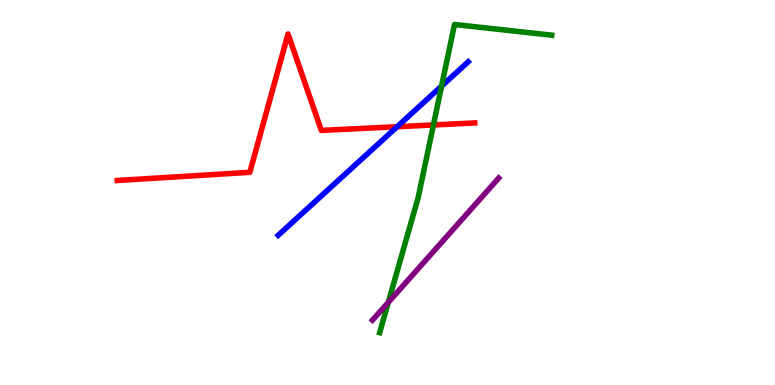[{'lines': ['blue', 'red'], 'intersections': [{'x': 5.12, 'y': 6.71}]}, {'lines': ['green', 'red'], 'intersections': [{'x': 5.59, 'y': 6.75}]}, {'lines': ['purple', 'red'], 'intersections': []}, {'lines': ['blue', 'green'], 'intersections': [{'x': 5.7, 'y': 7.76}]}, {'lines': ['blue', 'purple'], 'intersections': []}, {'lines': ['green', 'purple'], 'intersections': [{'x': 5.01, 'y': 2.15}]}]